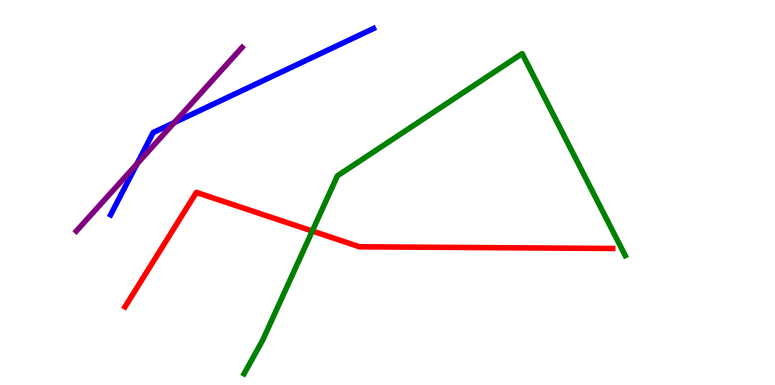[{'lines': ['blue', 'red'], 'intersections': []}, {'lines': ['green', 'red'], 'intersections': [{'x': 4.03, 'y': 4.0}]}, {'lines': ['purple', 'red'], 'intersections': []}, {'lines': ['blue', 'green'], 'intersections': []}, {'lines': ['blue', 'purple'], 'intersections': [{'x': 1.77, 'y': 5.74}, {'x': 2.25, 'y': 6.82}]}, {'lines': ['green', 'purple'], 'intersections': []}]